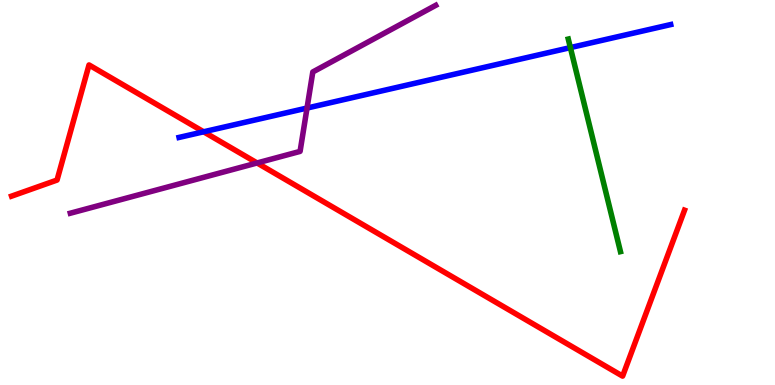[{'lines': ['blue', 'red'], 'intersections': [{'x': 2.63, 'y': 6.58}]}, {'lines': ['green', 'red'], 'intersections': []}, {'lines': ['purple', 'red'], 'intersections': [{'x': 3.32, 'y': 5.77}]}, {'lines': ['blue', 'green'], 'intersections': [{'x': 7.36, 'y': 8.76}]}, {'lines': ['blue', 'purple'], 'intersections': [{'x': 3.96, 'y': 7.19}]}, {'lines': ['green', 'purple'], 'intersections': []}]